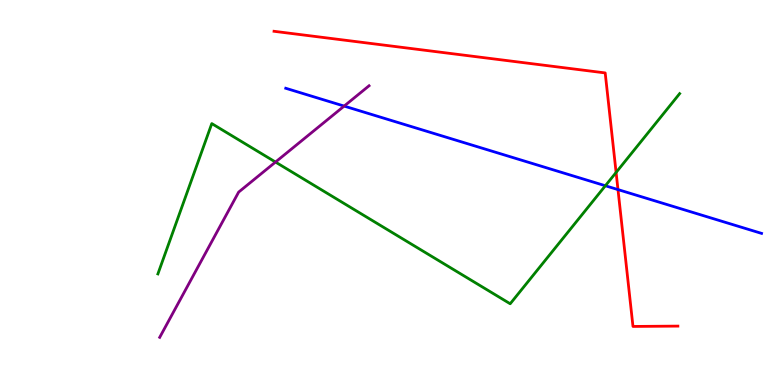[{'lines': ['blue', 'red'], 'intersections': [{'x': 7.97, 'y': 5.08}]}, {'lines': ['green', 'red'], 'intersections': [{'x': 7.95, 'y': 5.52}]}, {'lines': ['purple', 'red'], 'intersections': []}, {'lines': ['blue', 'green'], 'intersections': [{'x': 7.81, 'y': 5.18}]}, {'lines': ['blue', 'purple'], 'intersections': [{'x': 4.44, 'y': 7.24}]}, {'lines': ['green', 'purple'], 'intersections': [{'x': 3.55, 'y': 5.79}]}]